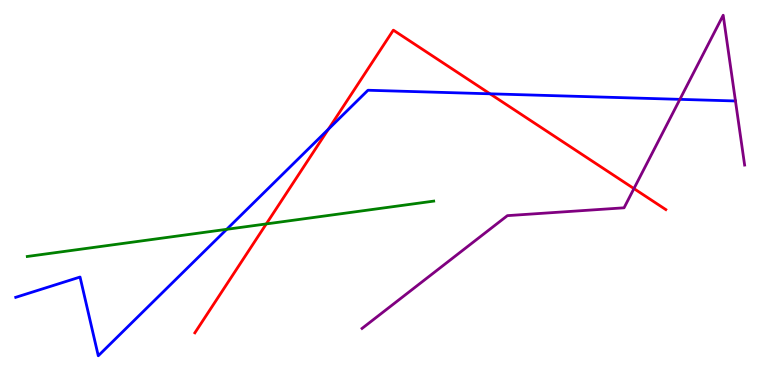[{'lines': ['blue', 'red'], 'intersections': [{'x': 4.24, 'y': 6.64}, {'x': 6.32, 'y': 7.56}]}, {'lines': ['green', 'red'], 'intersections': [{'x': 3.44, 'y': 4.18}]}, {'lines': ['purple', 'red'], 'intersections': [{'x': 8.18, 'y': 5.1}]}, {'lines': ['blue', 'green'], 'intersections': [{'x': 2.93, 'y': 4.04}]}, {'lines': ['blue', 'purple'], 'intersections': [{'x': 8.77, 'y': 7.42}]}, {'lines': ['green', 'purple'], 'intersections': []}]